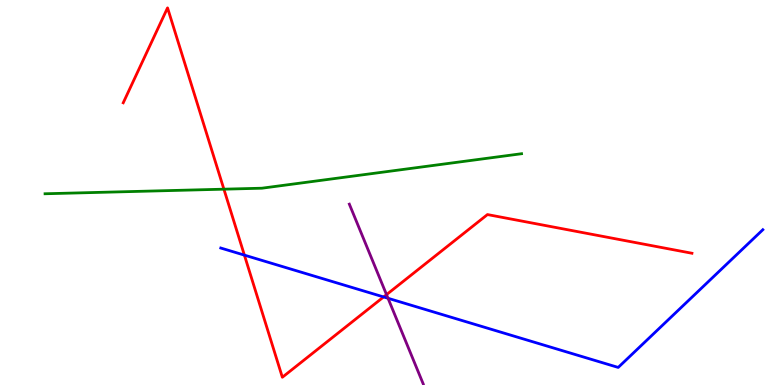[{'lines': ['blue', 'red'], 'intersections': [{'x': 3.15, 'y': 3.37}, {'x': 4.95, 'y': 2.29}]}, {'lines': ['green', 'red'], 'intersections': [{'x': 2.89, 'y': 5.09}]}, {'lines': ['purple', 'red'], 'intersections': [{'x': 4.99, 'y': 2.35}]}, {'lines': ['blue', 'green'], 'intersections': []}, {'lines': ['blue', 'purple'], 'intersections': [{'x': 5.01, 'y': 2.25}]}, {'lines': ['green', 'purple'], 'intersections': []}]